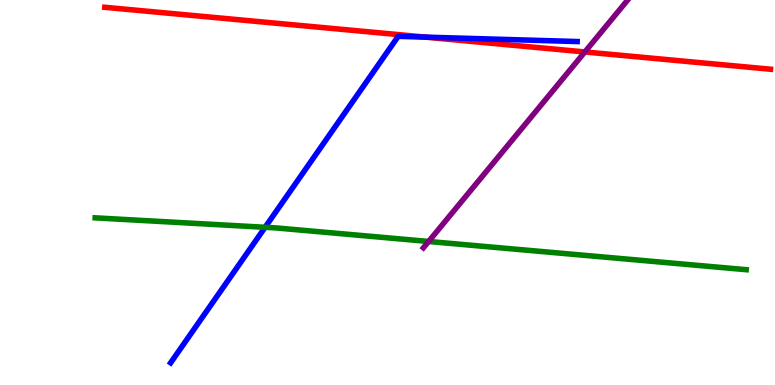[{'lines': ['blue', 'red'], 'intersections': [{'x': 5.49, 'y': 9.04}]}, {'lines': ['green', 'red'], 'intersections': []}, {'lines': ['purple', 'red'], 'intersections': [{'x': 7.55, 'y': 8.65}]}, {'lines': ['blue', 'green'], 'intersections': [{'x': 3.42, 'y': 4.1}]}, {'lines': ['blue', 'purple'], 'intersections': []}, {'lines': ['green', 'purple'], 'intersections': [{'x': 5.53, 'y': 3.73}]}]